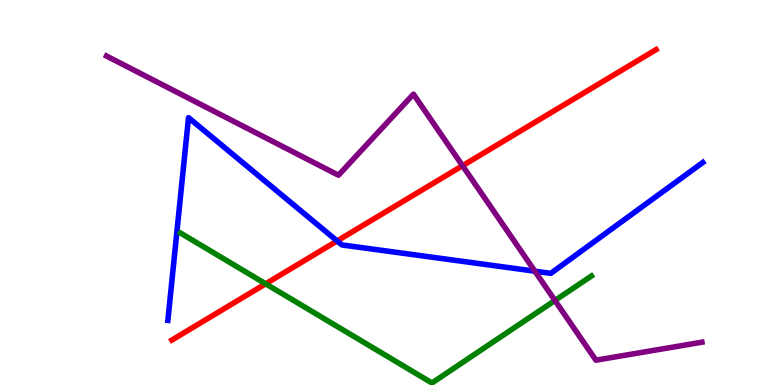[{'lines': ['blue', 'red'], 'intersections': [{'x': 4.35, 'y': 3.74}]}, {'lines': ['green', 'red'], 'intersections': [{'x': 3.43, 'y': 2.63}]}, {'lines': ['purple', 'red'], 'intersections': [{'x': 5.97, 'y': 5.7}]}, {'lines': ['blue', 'green'], 'intersections': []}, {'lines': ['blue', 'purple'], 'intersections': [{'x': 6.9, 'y': 2.96}]}, {'lines': ['green', 'purple'], 'intersections': [{'x': 7.16, 'y': 2.2}]}]